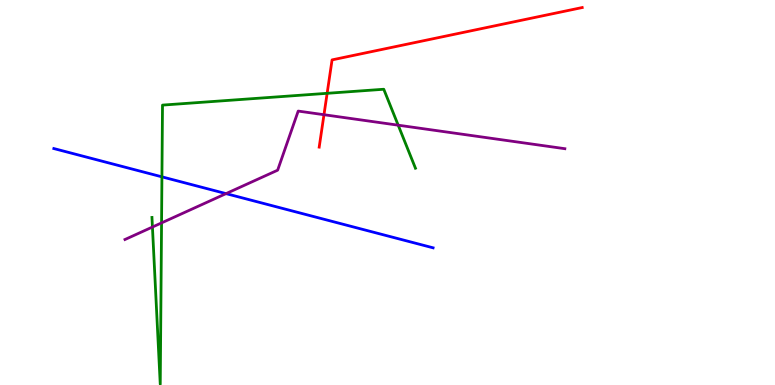[{'lines': ['blue', 'red'], 'intersections': []}, {'lines': ['green', 'red'], 'intersections': [{'x': 4.22, 'y': 7.58}]}, {'lines': ['purple', 'red'], 'intersections': [{'x': 4.18, 'y': 7.02}]}, {'lines': ['blue', 'green'], 'intersections': [{'x': 2.09, 'y': 5.41}]}, {'lines': ['blue', 'purple'], 'intersections': [{'x': 2.92, 'y': 4.97}]}, {'lines': ['green', 'purple'], 'intersections': [{'x': 1.97, 'y': 4.1}, {'x': 2.08, 'y': 4.21}, {'x': 5.14, 'y': 6.75}]}]